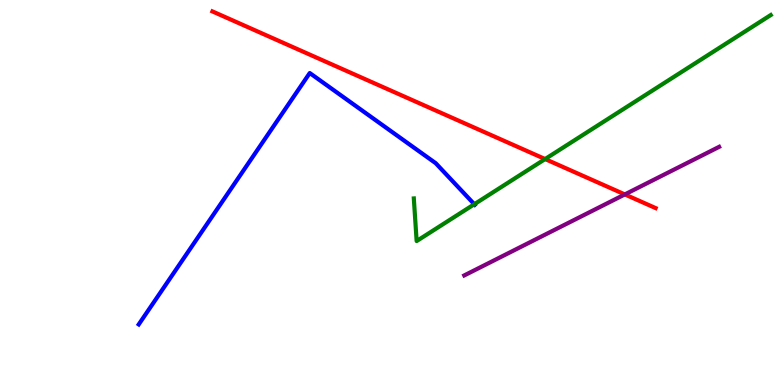[{'lines': ['blue', 'red'], 'intersections': []}, {'lines': ['green', 'red'], 'intersections': [{'x': 7.03, 'y': 5.87}]}, {'lines': ['purple', 'red'], 'intersections': [{'x': 8.06, 'y': 4.95}]}, {'lines': ['blue', 'green'], 'intersections': [{'x': 6.12, 'y': 4.7}]}, {'lines': ['blue', 'purple'], 'intersections': []}, {'lines': ['green', 'purple'], 'intersections': []}]